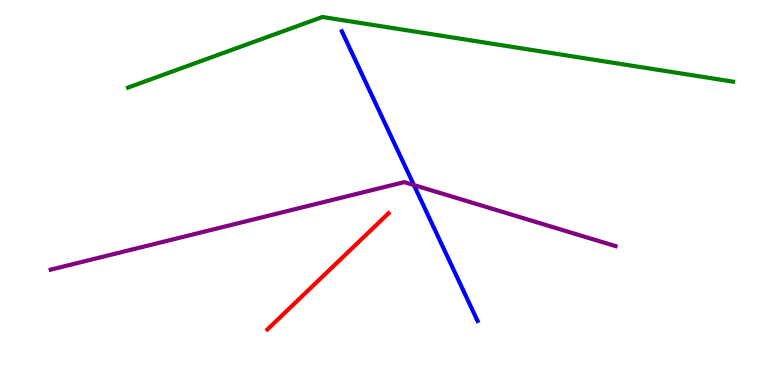[{'lines': ['blue', 'red'], 'intersections': []}, {'lines': ['green', 'red'], 'intersections': []}, {'lines': ['purple', 'red'], 'intersections': []}, {'lines': ['blue', 'green'], 'intersections': []}, {'lines': ['blue', 'purple'], 'intersections': [{'x': 5.34, 'y': 5.19}]}, {'lines': ['green', 'purple'], 'intersections': []}]